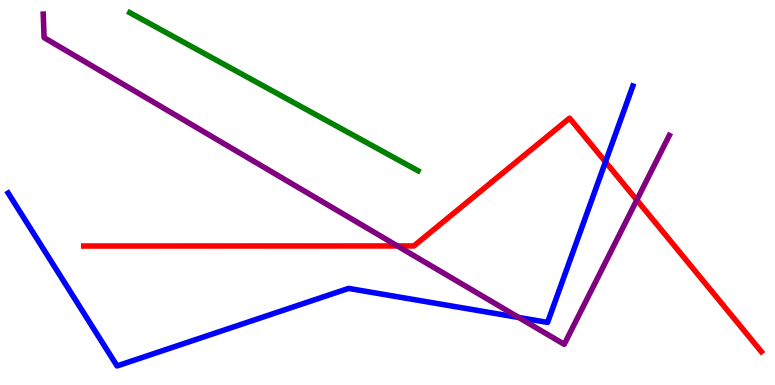[{'lines': ['blue', 'red'], 'intersections': [{'x': 7.81, 'y': 5.8}]}, {'lines': ['green', 'red'], 'intersections': []}, {'lines': ['purple', 'red'], 'intersections': [{'x': 5.13, 'y': 3.61}, {'x': 8.22, 'y': 4.8}]}, {'lines': ['blue', 'green'], 'intersections': []}, {'lines': ['blue', 'purple'], 'intersections': [{'x': 6.69, 'y': 1.75}]}, {'lines': ['green', 'purple'], 'intersections': []}]